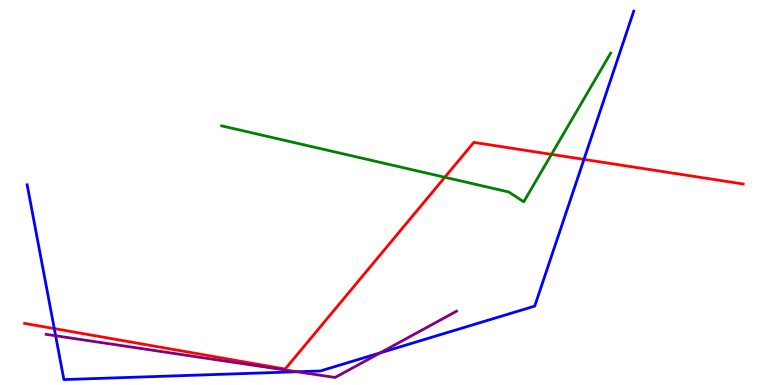[{'lines': ['blue', 'red'], 'intersections': [{'x': 0.7, 'y': 1.47}, {'x': 7.54, 'y': 5.86}]}, {'lines': ['green', 'red'], 'intersections': [{'x': 5.74, 'y': 5.4}, {'x': 7.12, 'y': 5.99}]}, {'lines': ['purple', 'red'], 'intersections': []}, {'lines': ['blue', 'green'], 'intersections': []}, {'lines': ['blue', 'purple'], 'intersections': [{'x': 0.718, 'y': 1.28}, {'x': 3.83, 'y': 0.344}, {'x': 4.91, 'y': 0.835}]}, {'lines': ['green', 'purple'], 'intersections': []}]